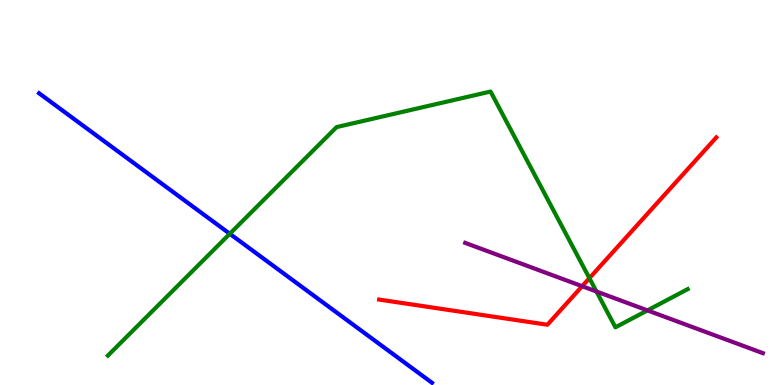[{'lines': ['blue', 'red'], 'intersections': []}, {'lines': ['green', 'red'], 'intersections': [{'x': 7.61, 'y': 2.77}]}, {'lines': ['purple', 'red'], 'intersections': [{'x': 7.51, 'y': 2.57}]}, {'lines': ['blue', 'green'], 'intersections': [{'x': 2.97, 'y': 3.93}]}, {'lines': ['blue', 'purple'], 'intersections': []}, {'lines': ['green', 'purple'], 'intersections': [{'x': 7.7, 'y': 2.43}, {'x': 8.35, 'y': 1.94}]}]